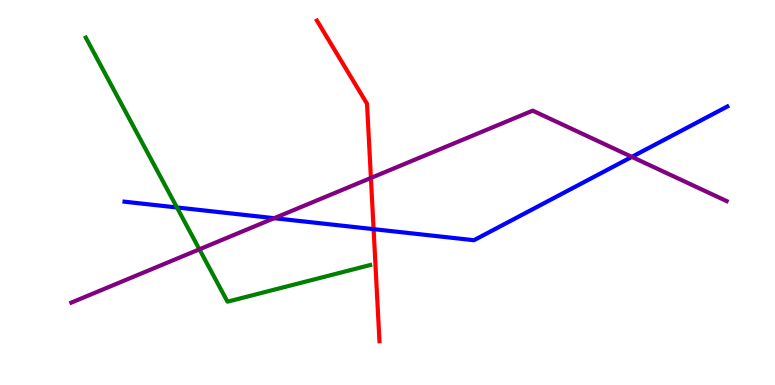[{'lines': ['blue', 'red'], 'intersections': [{'x': 4.82, 'y': 4.05}]}, {'lines': ['green', 'red'], 'intersections': []}, {'lines': ['purple', 'red'], 'intersections': [{'x': 4.79, 'y': 5.38}]}, {'lines': ['blue', 'green'], 'intersections': [{'x': 2.28, 'y': 4.61}]}, {'lines': ['blue', 'purple'], 'intersections': [{'x': 3.54, 'y': 4.33}, {'x': 8.15, 'y': 5.93}]}, {'lines': ['green', 'purple'], 'intersections': [{'x': 2.57, 'y': 3.52}]}]